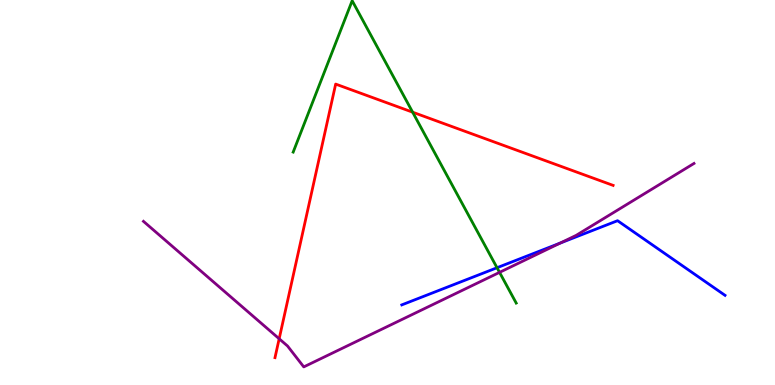[{'lines': ['blue', 'red'], 'intersections': []}, {'lines': ['green', 'red'], 'intersections': [{'x': 5.32, 'y': 7.09}]}, {'lines': ['purple', 'red'], 'intersections': [{'x': 3.6, 'y': 1.2}]}, {'lines': ['blue', 'green'], 'intersections': [{'x': 6.41, 'y': 3.05}]}, {'lines': ['blue', 'purple'], 'intersections': [{'x': 7.23, 'y': 3.69}]}, {'lines': ['green', 'purple'], 'intersections': [{'x': 6.45, 'y': 2.93}]}]